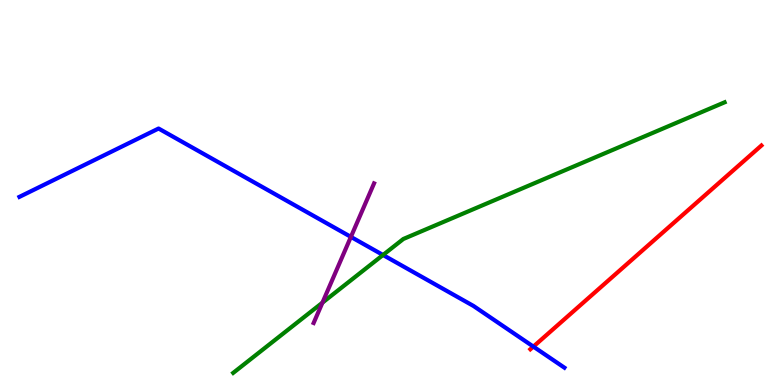[{'lines': ['blue', 'red'], 'intersections': [{'x': 6.88, 'y': 0.997}]}, {'lines': ['green', 'red'], 'intersections': []}, {'lines': ['purple', 'red'], 'intersections': []}, {'lines': ['blue', 'green'], 'intersections': [{'x': 4.94, 'y': 3.38}]}, {'lines': ['blue', 'purple'], 'intersections': [{'x': 4.53, 'y': 3.85}]}, {'lines': ['green', 'purple'], 'intersections': [{'x': 4.16, 'y': 2.14}]}]